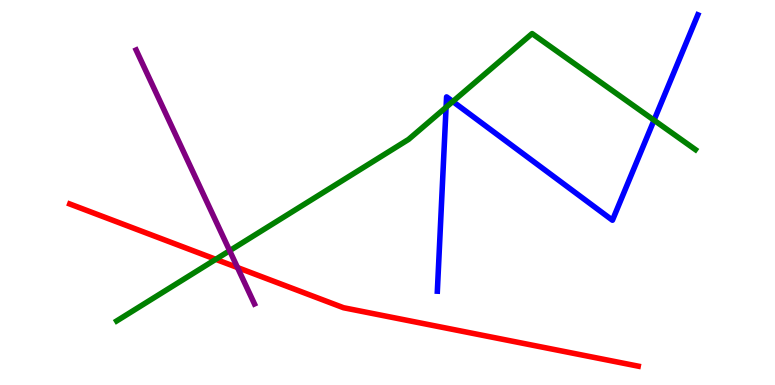[{'lines': ['blue', 'red'], 'intersections': []}, {'lines': ['green', 'red'], 'intersections': [{'x': 2.78, 'y': 3.26}]}, {'lines': ['purple', 'red'], 'intersections': [{'x': 3.06, 'y': 3.05}]}, {'lines': ['blue', 'green'], 'intersections': [{'x': 5.76, 'y': 7.21}, {'x': 5.84, 'y': 7.36}, {'x': 8.44, 'y': 6.88}]}, {'lines': ['blue', 'purple'], 'intersections': []}, {'lines': ['green', 'purple'], 'intersections': [{'x': 2.96, 'y': 3.49}]}]